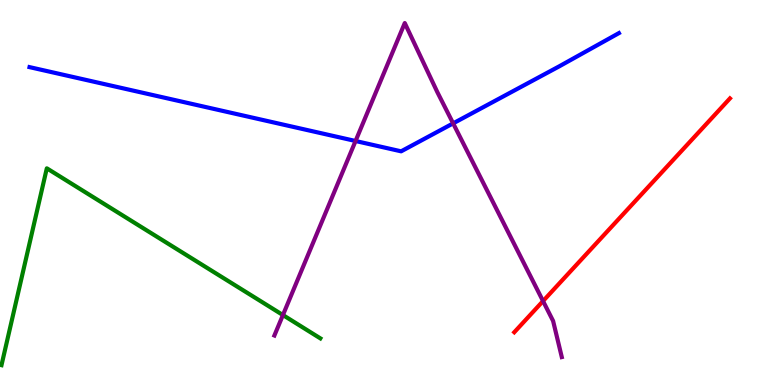[{'lines': ['blue', 'red'], 'intersections': []}, {'lines': ['green', 'red'], 'intersections': []}, {'lines': ['purple', 'red'], 'intersections': [{'x': 7.01, 'y': 2.18}]}, {'lines': ['blue', 'green'], 'intersections': []}, {'lines': ['blue', 'purple'], 'intersections': [{'x': 4.59, 'y': 6.34}, {'x': 5.85, 'y': 6.8}]}, {'lines': ['green', 'purple'], 'intersections': [{'x': 3.65, 'y': 1.82}]}]